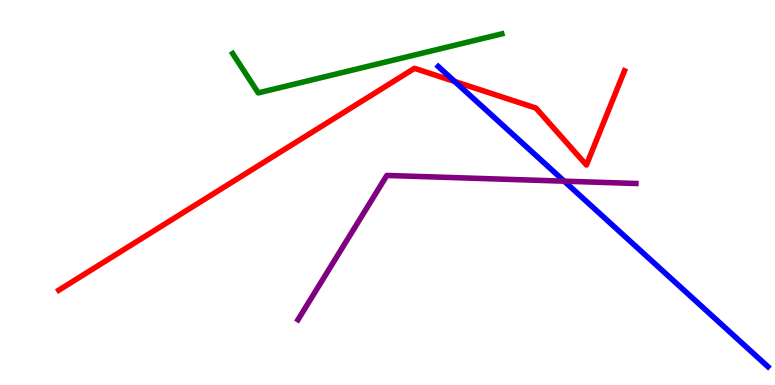[{'lines': ['blue', 'red'], 'intersections': [{'x': 5.87, 'y': 7.88}]}, {'lines': ['green', 'red'], 'intersections': []}, {'lines': ['purple', 'red'], 'intersections': []}, {'lines': ['blue', 'green'], 'intersections': []}, {'lines': ['blue', 'purple'], 'intersections': [{'x': 7.28, 'y': 5.29}]}, {'lines': ['green', 'purple'], 'intersections': []}]